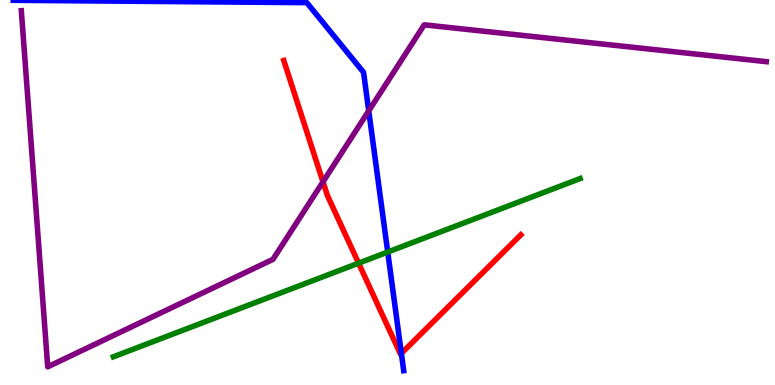[{'lines': ['blue', 'red'], 'intersections': [{'x': 5.18, 'y': 0.822}]}, {'lines': ['green', 'red'], 'intersections': [{'x': 4.63, 'y': 3.16}]}, {'lines': ['purple', 'red'], 'intersections': [{'x': 4.17, 'y': 5.28}]}, {'lines': ['blue', 'green'], 'intersections': [{'x': 5.0, 'y': 3.45}]}, {'lines': ['blue', 'purple'], 'intersections': [{'x': 4.76, 'y': 7.12}]}, {'lines': ['green', 'purple'], 'intersections': []}]